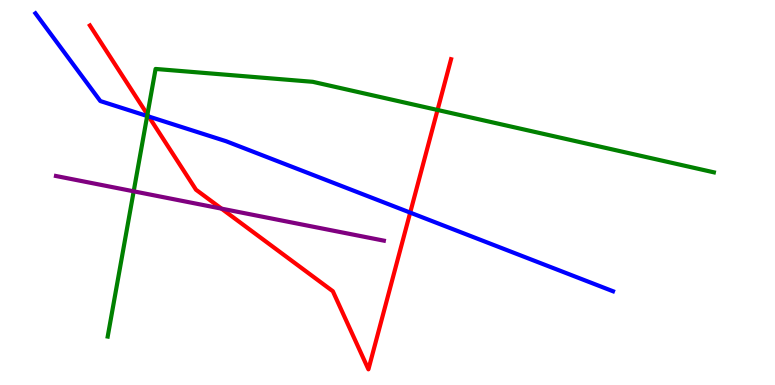[{'lines': ['blue', 'red'], 'intersections': [{'x': 1.92, 'y': 6.97}, {'x': 5.29, 'y': 4.48}]}, {'lines': ['green', 'red'], 'intersections': [{'x': 1.9, 'y': 7.03}, {'x': 5.65, 'y': 7.14}]}, {'lines': ['purple', 'red'], 'intersections': [{'x': 2.86, 'y': 4.58}]}, {'lines': ['blue', 'green'], 'intersections': [{'x': 1.9, 'y': 6.99}]}, {'lines': ['blue', 'purple'], 'intersections': []}, {'lines': ['green', 'purple'], 'intersections': [{'x': 1.73, 'y': 5.03}]}]